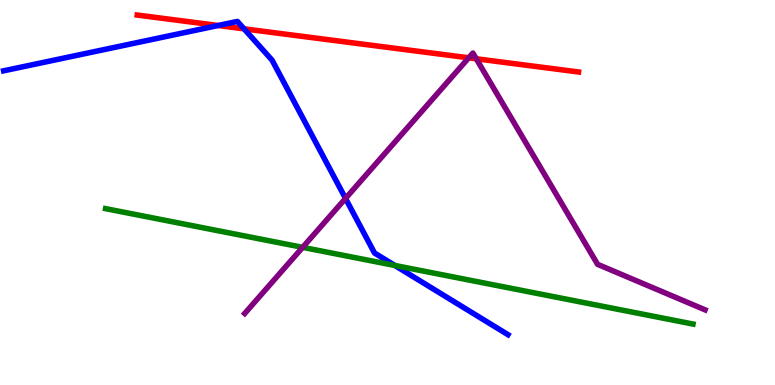[{'lines': ['blue', 'red'], 'intersections': [{'x': 2.81, 'y': 9.34}, {'x': 3.15, 'y': 9.25}]}, {'lines': ['green', 'red'], 'intersections': []}, {'lines': ['purple', 'red'], 'intersections': [{'x': 6.05, 'y': 8.5}, {'x': 6.15, 'y': 8.47}]}, {'lines': ['blue', 'green'], 'intersections': [{'x': 5.09, 'y': 3.1}]}, {'lines': ['blue', 'purple'], 'intersections': [{'x': 4.46, 'y': 4.85}]}, {'lines': ['green', 'purple'], 'intersections': [{'x': 3.91, 'y': 3.58}]}]